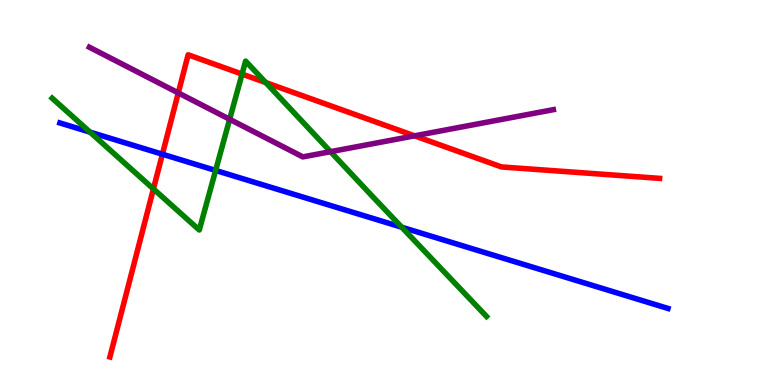[{'lines': ['blue', 'red'], 'intersections': [{'x': 2.1, 'y': 5.99}]}, {'lines': ['green', 'red'], 'intersections': [{'x': 1.98, 'y': 5.09}, {'x': 3.12, 'y': 8.08}, {'x': 3.43, 'y': 7.86}]}, {'lines': ['purple', 'red'], 'intersections': [{'x': 2.3, 'y': 7.59}, {'x': 5.35, 'y': 6.47}]}, {'lines': ['blue', 'green'], 'intersections': [{'x': 1.16, 'y': 6.57}, {'x': 2.78, 'y': 5.57}, {'x': 5.18, 'y': 4.1}]}, {'lines': ['blue', 'purple'], 'intersections': []}, {'lines': ['green', 'purple'], 'intersections': [{'x': 2.96, 'y': 6.9}, {'x': 4.27, 'y': 6.06}]}]